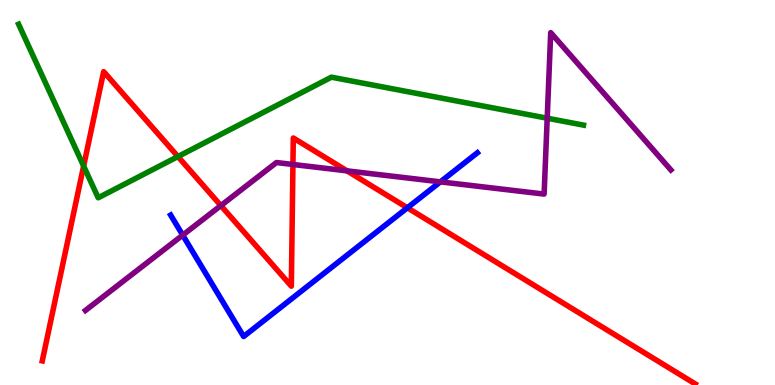[{'lines': ['blue', 'red'], 'intersections': [{'x': 5.26, 'y': 4.6}]}, {'lines': ['green', 'red'], 'intersections': [{'x': 1.08, 'y': 5.69}, {'x': 2.3, 'y': 5.93}]}, {'lines': ['purple', 'red'], 'intersections': [{'x': 2.85, 'y': 4.66}, {'x': 3.78, 'y': 5.73}, {'x': 4.48, 'y': 5.56}]}, {'lines': ['blue', 'green'], 'intersections': []}, {'lines': ['blue', 'purple'], 'intersections': [{'x': 2.36, 'y': 3.89}, {'x': 5.68, 'y': 5.28}]}, {'lines': ['green', 'purple'], 'intersections': [{'x': 7.06, 'y': 6.93}]}]